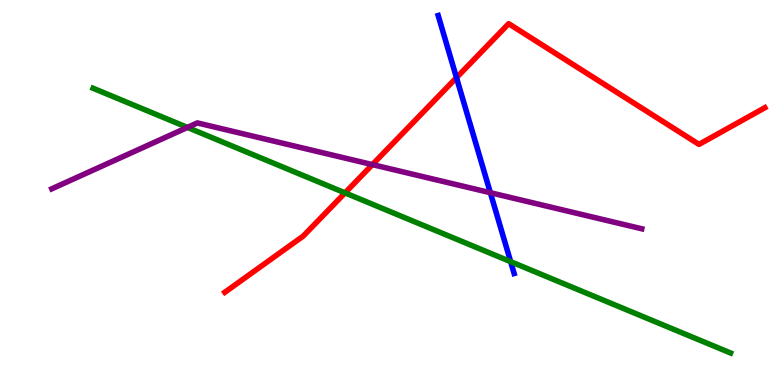[{'lines': ['blue', 'red'], 'intersections': [{'x': 5.89, 'y': 7.98}]}, {'lines': ['green', 'red'], 'intersections': [{'x': 4.45, 'y': 4.99}]}, {'lines': ['purple', 'red'], 'intersections': [{'x': 4.8, 'y': 5.72}]}, {'lines': ['blue', 'green'], 'intersections': [{'x': 6.59, 'y': 3.2}]}, {'lines': ['blue', 'purple'], 'intersections': [{'x': 6.33, 'y': 4.99}]}, {'lines': ['green', 'purple'], 'intersections': [{'x': 2.42, 'y': 6.69}]}]